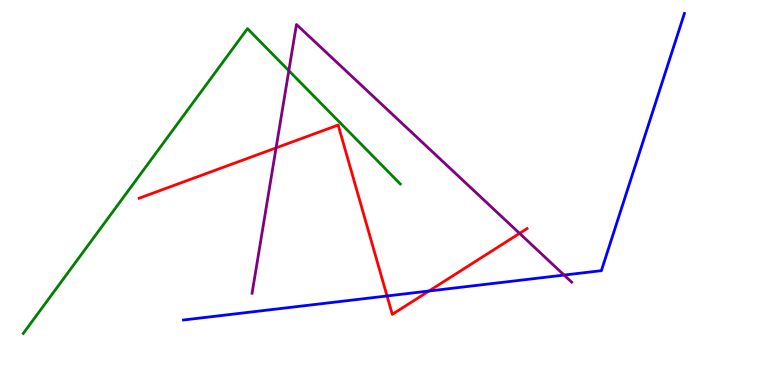[{'lines': ['blue', 'red'], 'intersections': [{'x': 4.99, 'y': 2.31}, {'x': 5.53, 'y': 2.44}]}, {'lines': ['green', 'red'], 'intersections': []}, {'lines': ['purple', 'red'], 'intersections': [{'x': 3.56, 'y': 6.16}, {'x': 6.7, 'y': 3.94}]}, {'lines': ['blue', 'green'], 'intersections': []}, {'lines': ['blue', 'purple'], 'intersections': [{'x': 7.28, 'y': 2.86}]}, {'lines': ['green', 'purple'], 'intersections': [{'x': 3.73, 'y': 8.16}]}]